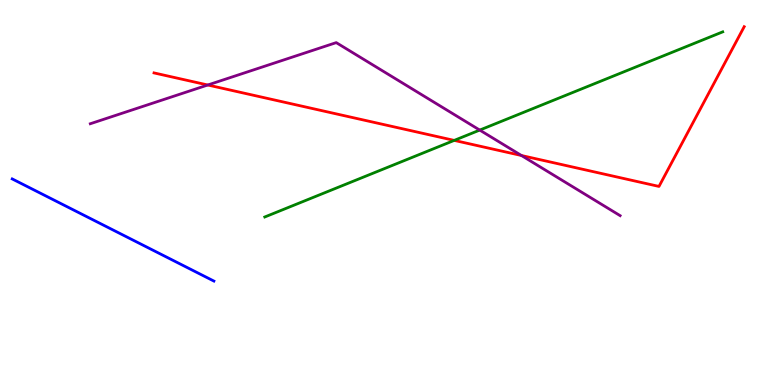[{'lines': ['blue', 'red'], 'intersections': []}, {'lines': ['green', 'red'], 'intersections': [{'x': 5.86, 'y': 6.35}]}, {'lines': ['purple', 'red'], 'intersections': [{'x': 2.68, 'y': 7.79}, {'x': 6.73, 'y': 5.96}]}, {'lines': ['blue', 'green'], 'intersections': []}, {'lines': ['blue', 'purple'], 'intersections': []}, {'lines': ['green', 'purple'], 'intersections': [{'x': 6.19, 'y': 6.62}]}]